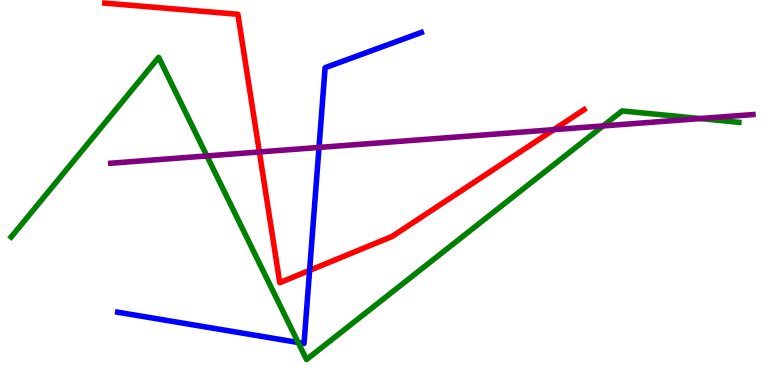[{'lines': ['blue', 'red'], 'intersections': [{'x': 3.99, 'y': 2.98}]}, {'lines': ['green', 'red'], 'intersections': []}, {'lines': ['purple', 'red'], 'intersections': [{'x': 3.35, 'y': 6.05}, {'x': 7.15, 'y': 6.63}]}, {'lines': ['blue', 'green'], 'intersections': [{'x': 3.85, 'y': 1.1}]}, {'lines': ['blue', 'purple'], 'intersections': [{'x': 4.12, 'y': 6.17}]}, {'lines': ['green', 'purple'], 'intersections': [{'x': 2.67, 'y': 5.95}, {'x': 7.78, 'y': 6.73}, {'x': 9.04, 'y': 6.92}]}]